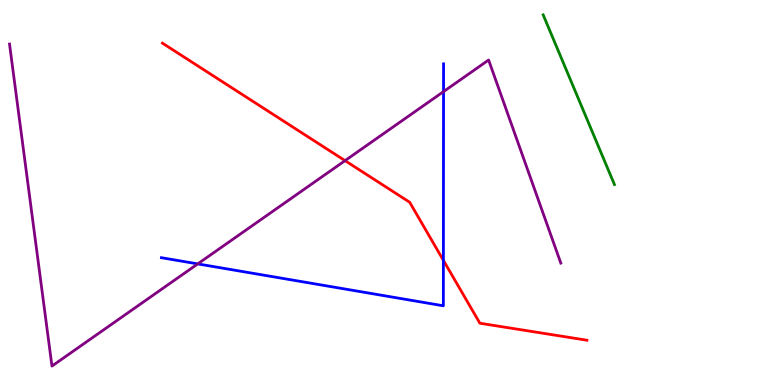[{'lines': ['blue', 'red'], 'intersections': [{'x': 5.72, 'y': 3.24}]}, {'lines': ['green', 'red'], 'intersections': []}, {'lines': ['purple', 'red'], 'intersections': [{'x': 4.45, 'y': 5.83}]}, {'lines': ['blue', 'green'], 'intersections': []}, {'lines': ['blue', 'purple'], 'intersections': [{'x': 2.55, 'y': 3.15}, {'x': 5.72, 'y': 7.62}]}, {'lines': ['green', 'purple'], 'intersections': []}]